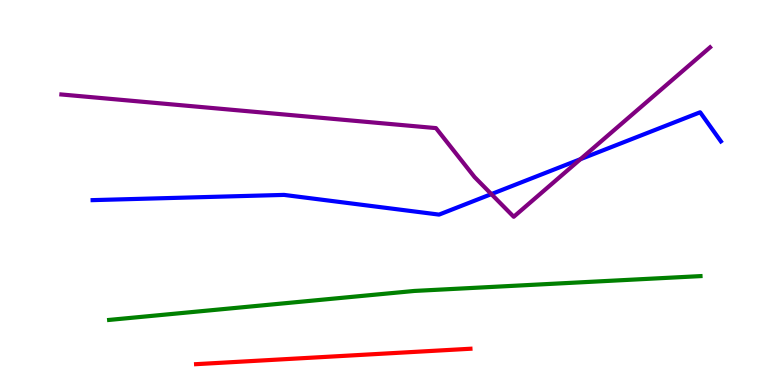[{'lines': ['blue', 'red'], 'intersections': []}, {'lines': ['green', 'red'], 'intersections': []}, {'lines': ['purple', 'red'], 'intersections': []}, {'lines': ['blue', 'green'], 'intersections': []}, {'lines': ['blue', 'purple'], 'intersections': [{'x': 6.34, 'y': 4.96}, {'x': 7.49, 'y': 5.87}]}, {'lines': ['green', 'purple'], 'intersections': []}]